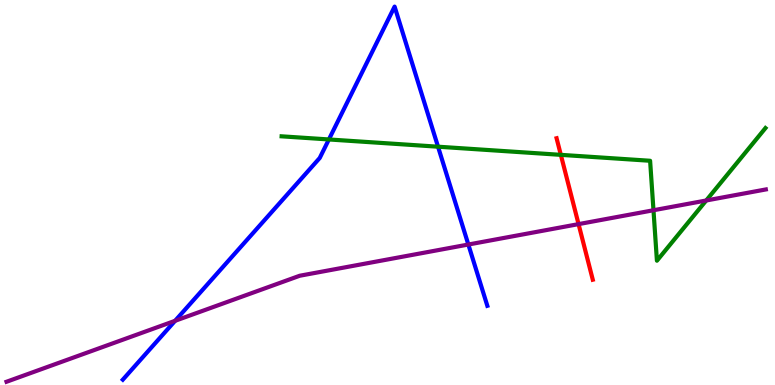[{'lines': ['blue', 'red'], 'intersections': []}, {'lines': ['green', 'red'], 'intersections': [{'x': 7.24, 'y': 5.98}]}, {'lines': ['purple', 'red'], 'intersections': [{'x': 7.47, 'y': 4.18}]}, {'lines': ['blue', 'green'], 'intersections': [{'x': 4.24, 'y': 6.38}, {'x': 5.65, 'y': 6.19}]}, {'lines': ['blue', 'purple'], 'intersections': [{'x': 2.26, 'y': 1.67}, {'x': 6.04, 'y': 3.65}]}, {'lines': ['green', 'purple'], 'intersections': [{'x': 8.43, 'y': 4.54}, {'x': 9.11, 'y': 4.79}]}]